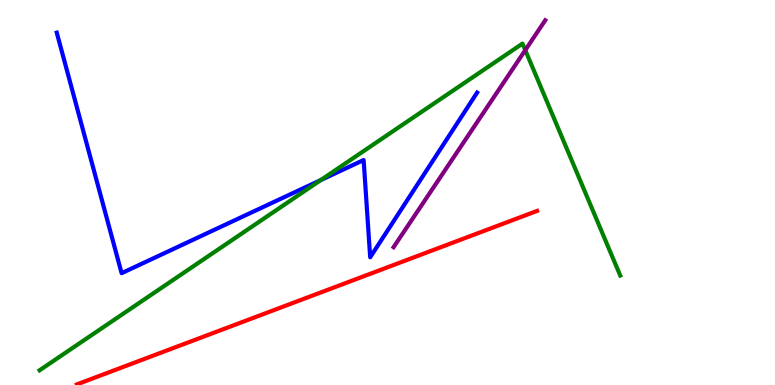[{'lines': ['blue', 'red'], 'intersections': []}, {'lines': ['green', 'red'], 'intersections': []}, {'lines': ['purple', 'red'], 'intersections': []}, {'lines': ['blue', 'green'], 'intersections': [{'x': 4.14, 'y': 5.32}]}, {'lines': ['blue', 'purple'], 'intersections': []}, {'lines': ['green', 'purple'], 'intersections': [{'x': 6.78, 'y': 8.7}]}]